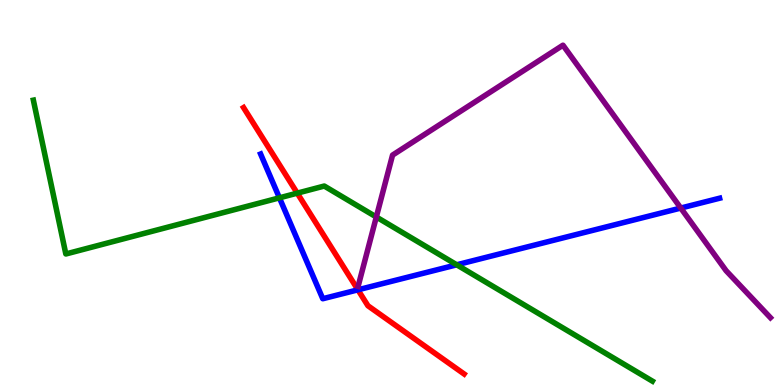[{'lines': ['blue', 'red'], 'intersections': [{'x': 4.62, 'y': 2.47}]}, {'lines': ['green', 'red'], 'intersections': [{'x': 3.84, 'y': 4.98}]}, {'lines': ['purple', 'red'], 'intersections': []}, {'lines': ['blue', 'green'], 'intersections': [{'x': 3.61, 'y': 4.86}, {'x': 5.89, 'y': 3.12}]}, {'lines': ['blue', 'purple'], 'intersections': [{'x': 8.78, 'y': 4.6}]}, {'lines': ['green', 'purple'], 'intersections': [{'x': 4.86, 'y': 4.36}]}]